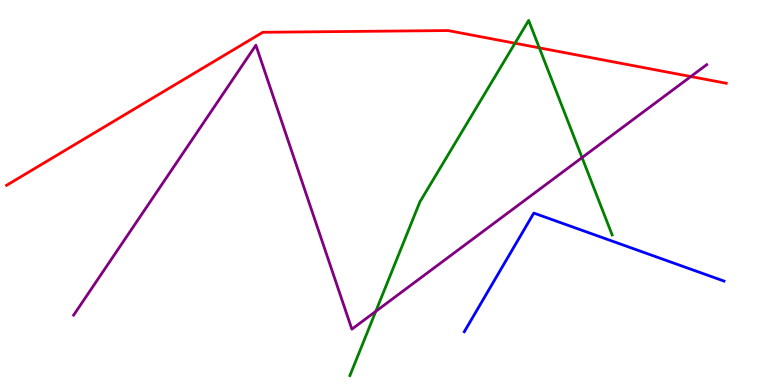[{'lines': ['blue', 'red'], 'intersections': []}, {'lines': ['green', 'red'], 'intersections': [{'x': 6.64, 'y': 8.88}, {'x': 6.96, 'y': 8.76}]}, {'lines': ['purple', 'red'], 'intersections': [{'x': 8.91, 'y': 8.01}]}, {'lines': ['blue', 'green'], 'intersections': []}, {'lines': ['blue', 'purple'], 'intersections': []}, {'lines': ['green', 'purple'], 'intersections': [{'x': 4.85, 'y': 1.91}, {'x': 7.51, 'y': 5.91}]}]